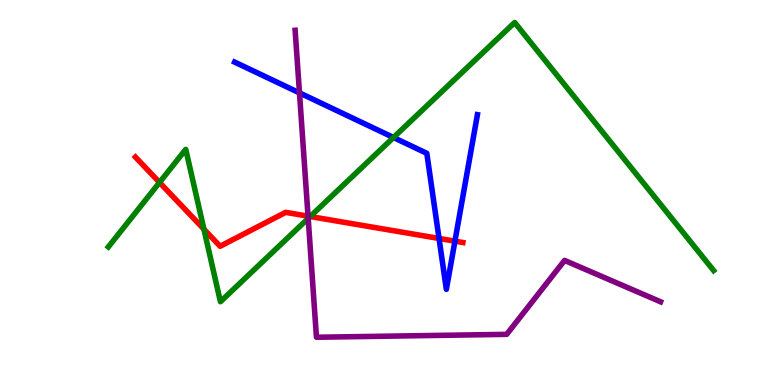[{'lines': ['blue', 'red'], 'intersections': [{'x': 5.67, 'y': 3.81}, {'x': 5.87, 'y': 3.74}]}, {'lines': ['green', 'red'], 'intersections': [{'x': 2.06, 'y': 5.26}, {'x': 2.63, 'y': 4.05}, {'x': 4.0, 'y': 4.38}]}, {'lines': ['purple', 'red'], 'intersections': [{'x': 3.97, 'y': 4.39}]}, {'lines': ['blue', 'green'], 'intersections': [{'x': 5.08, 'y': 6.43}]}, {'lines': ['blue', 'purple'], 'intersections': [{'x': 3.86, 'y': 7.59}]}, {'lines': ['green', 'purple'], 'intersections': [{'x': 3.98, 'y': 4.33}]}]